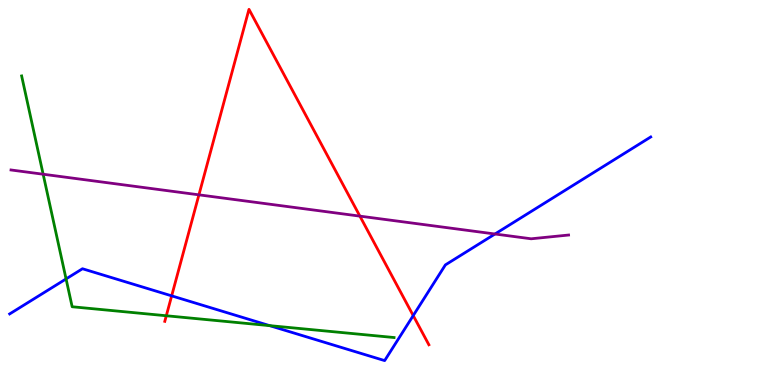[{'lines': ['blue', 'red'], 'intersections': [{'x': 2.22, 'y': 2.32}, {'x': 5.33, 'y': 1.8}]}, {'lines': ['green', 'red'], 'intersections': [{'x': 2.15, 'y': 1.8}]}, {'lines': ['purple', 'red'], 'intersections': [{'x': 2.57, 'y': 4.94}, {'x': 4.64, 'y': 4.39}]}, {'lines': ['blue', 'green'], 'intersections': [{'x': 0.853, 'y': 2.76}, {'x': 3.48, 'y': 1.54}]}, {'lines': ['blue', 'purple'], 'intersections': [{'x': 6.39, 'y': 3.92}]}, {'lines': ['green', 'purple'], 'intersections': [{'x': 0.557, 'y': 5.47}]}]